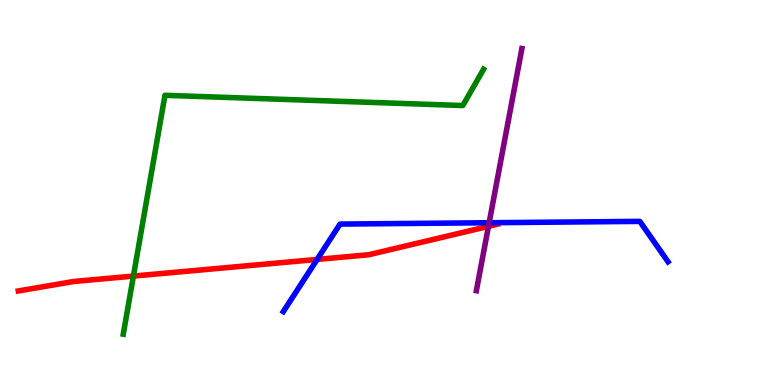[{'lines': ['blue', 'red'], 'intersections': [{'x': 4.09, 'y': 3.26}]}, {'lines': ['green', 'red'], 'intersections': [{'x': 1.72, 'y': 2.83}]}, {'lines': ['purple', 'red'], 'intersections': [{'x': 6.3, 'y': 4.12}]}, {'lines': ['blue', 'green'], 'intersections': []}, {'lines': ['blue', 'purple'], 'intersections': [{'x': 6.31, 'y': 4.21}]}, {'lines': ['green', 'purple'], 'intersections': []}]